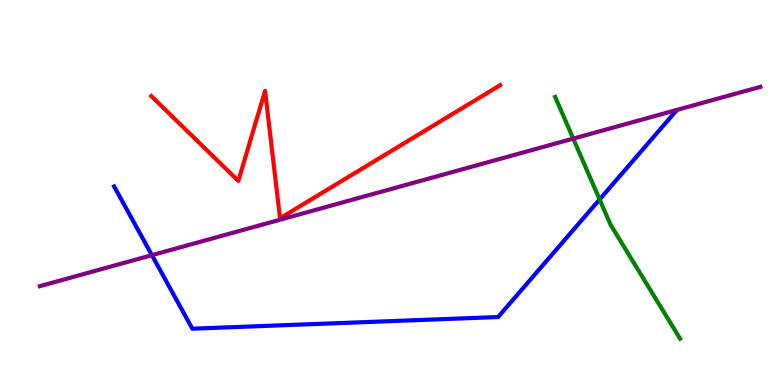[{'lines': ['blue', 'red'], 'intersections': []}, {'lines': ['green', 'red'], 'intersections': []}, {'lines': ['purple', 'red'], 'intersections': []}, {'lines': ['blue', 'green'], 'intersections': [{'x': 7.74, 'y': 4.82}]}, {'lines': ['blue', 'purple'], 'intersections': [{'x': 1.96, 'y': 3.37}]}, {'lines': ['green', 'purple'], 'intersections': [{'x': 7.4, 'y': 6.4}]}]